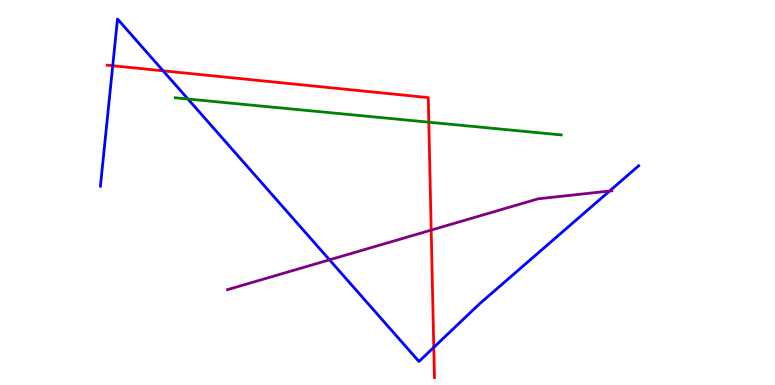[{'lines': ['blue', 'red'], 'intersections': [{'x': 1.45, 'y': 8.29}, {'x': 2.1, 'y': 8.16}, {'x': 5.6, 'y': 0.977}]}, {'lines': ['green', 'red'], 'intersections': [{'x': 5.53, 'y': 6.83}]}, {'lines': ['purple', 'red'], 'intersections': [{'x': 5.56, 'y': 4.02}]}, {'lines': ['blue', 'green'], 'intersections': [{'x': 2.43, 'y': 7.43}]}, {'lines': ['blue', 'purple'], 'intersections': [{'x': 4.25, 'y': 3.25}, {'x': 7.87, 'y': 5.04}]}, {'lines': ['green', 'purple'], 'intersections': []}]